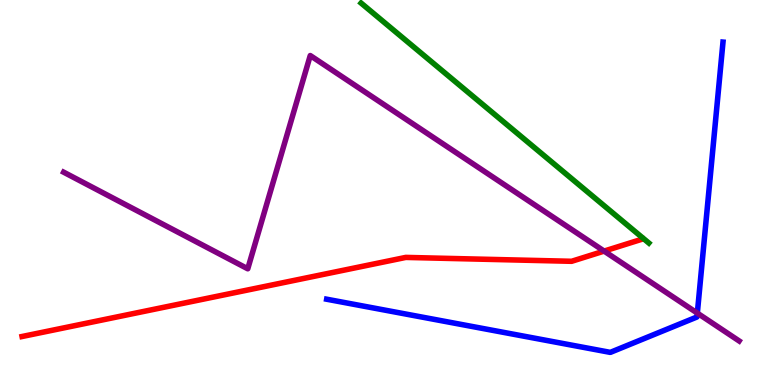[{'lines': ['blue', 'red'], 'intersections': []}, {'lines': ['green', 'red'], 'intersections': []}, {'lines': ['purple', 'red'], 'intersections': [{'x': 7.8, 'y': 3.48}]}, {'lines': ['blue', 'green'], 'intersections': []}, {'lines': ['blue', 'purple'], 'intersections': [{'x': 9.0, 'y': 1.87}]}, {'lines': ['green', 'purple'], 'intersections': []}]